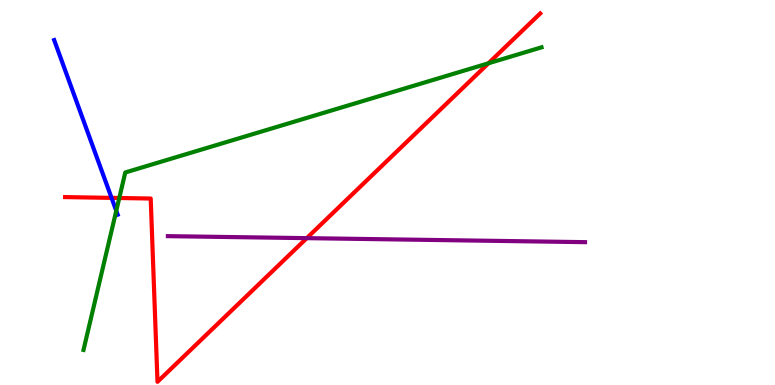[{'lines': ['blue', 'red'], 'intersections': [{'x': 1.44, 'y': 4.86}]}, {'lines': ['green', 'red'], 'intersections': [{'x': 1.54, 'y': 4.86}, {'x': 6.3, 'y': 8.36}]}, {'lines': ['purple', 'red'], 'intersections': [{'x': 3.96, 'y': 3.81}]}, {'lines': ['blue', 'green'], 'intersections': [{'x': 1.5, 'y': 4.52}]}, {'lines': ['blue', 'purple'], 'intersections': []}, {'lines': ['green', 'purple'], 'intersections': []}]